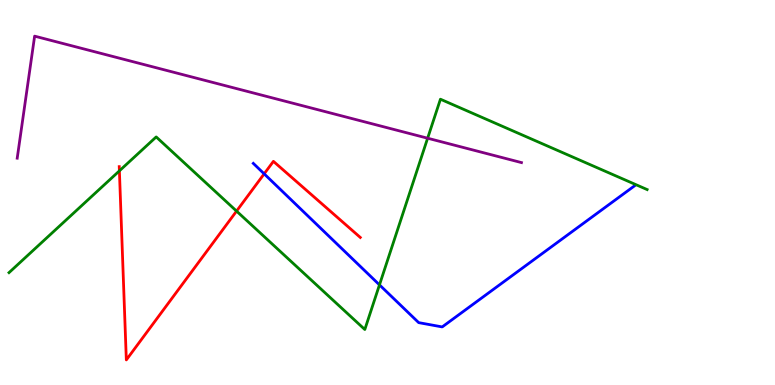[{'lines': ['blue', 'red'], 'intersections': [{'x': 3.41, 'y': 5.48}]}, {'lines': ['green', 'red'], 'intersections': [{'x': 1.54, 'y': 5.56}, {'x': 3.05, 'y': 4.52}]}, {'lines': ['purple', 'red'], 'intersections': []}, {'lines': ['blue', 'green'], 'intersections': [{'x': 4.9, 'y': 2.6}]}, {'lines': ['blue', 'purple'], 'intersections': []}, {'lines': ['green', 'purple'], 'intersections': [{'x': 5.52, 'y': 6.41}]}]